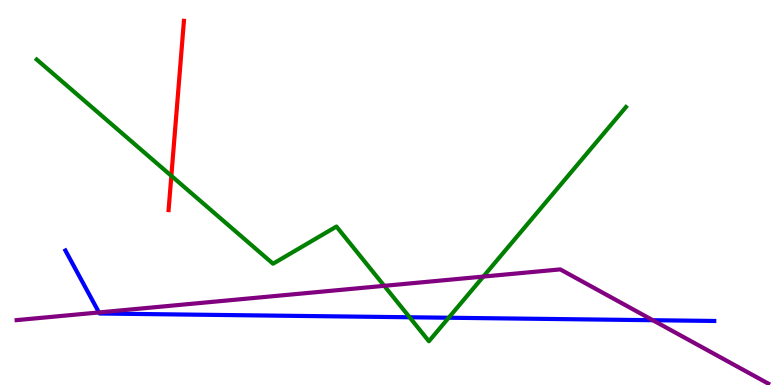[{'lines': ['blue', 'red'], 'intersections': []}, {'lines': ['green', 'red'], 'intersections': [{'x': 2.21, 'y': 5.43}]}, {'lines': ['purple', 'red'], 'intersections': []}, {'lines': ['blue', 'green'], 'intersections': [{'x': 5.29, 'y': 1.76}, {'x': 5.79, 'y': 1.75}]}, {'lines': ['blue', 'purple'], 'intersections': [{'x': 1.28, 'y': 1.88}, {'x': 8.42, 'y': 1.68}]}, {'lines': ['green', 'purple'], 'intersections': [{'x': 4.96, 'y': 2.58}, {'x': 6.24, 'y': 2.82}]}]